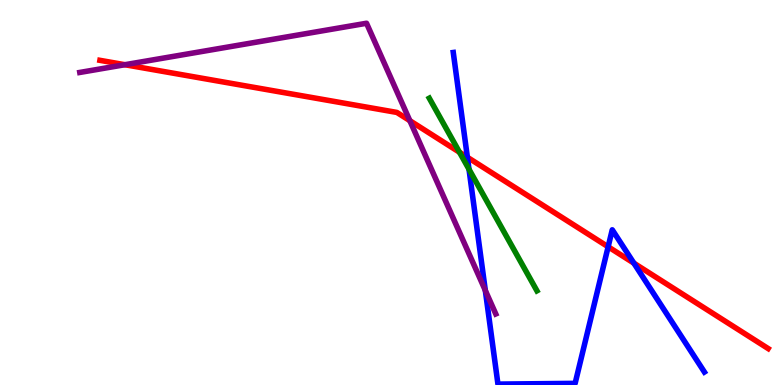[{'lines': ['blue', 'red'], 'intersections': [{'x': 6.03, 'y': 5.92}, {'x': 7.85, 'y': 3.59}, {'x': 8.18, 'y': 3.16}]}, {'lines': ['green', 'red'], 'intersections': [{'x': 5.93, 'y': 6.05}]}, {'lines': ['purple', 'red'], 'intersections': [{'x': 1.61, 'y': 8.32}, {'x': 5.29, 'y': 6.87}]}, {'lines': ['blue', 'green'], 'intersections': [{'x': 6.05, 'y': 5.6}]}, {'lines': ['blue', 'purple'], 'intersections': [{'x': 6.26, 'y': 2.46}]}, {'lines': ['green', 'purple'], 'intersections': []}]